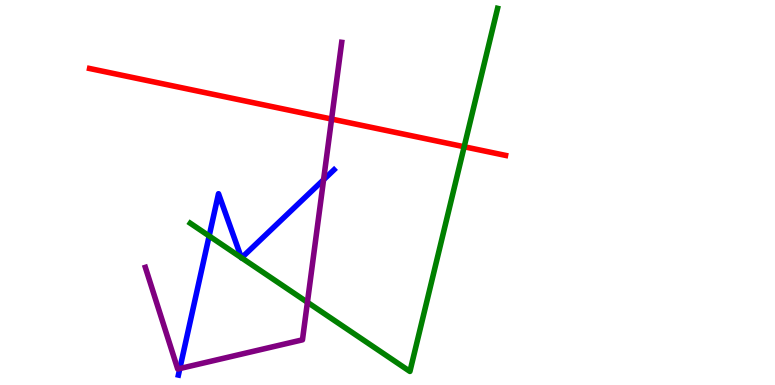[{'lines': ['blue', 'red'], 'intersections': []}, {'lines': ['green', 'red'], 'intersections': [{'x': 5.99, 'y': 6.19}]}, {'lines': ['purple', 'red'], 'intersections': [{'x': 4.28, 'y': 6.91}]}, {'lines': ['blue', 'green'], 'intersections': [{'x': 2.7, 'y': 3.87}, {'x': 3.11, 'y': 3.31}, {'x': 3.12, 'y': 3.3}]}, {'lines': ['blue', 'purple'], 'intersections': [{'x': 2.32, 'y': 0.428}, {'x': 4.18, 'y': 5.33}]}, {'lines': ['green', 'purple'], 'intersections': [{'x': 3.97, 'y': 2.15}]}]